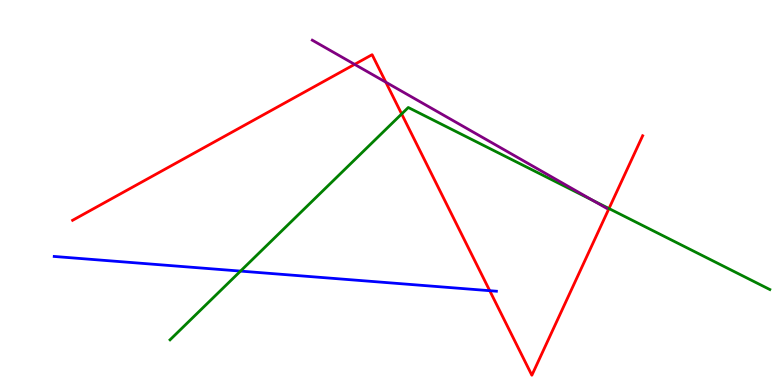[{'lines': ['blue', 'red'], 'intersections': [{'x': 6.32, 'y': 2.45}]}, {'lines': ['green', 'red'], 'intersections': [{'x': 5.18, 'y': 7.04}, {'x': 7.86, 'y': 4.58}]}, {'lines': ['purple', 'red'], 'intersections': [{'x': 4.58, 'y': 8.33}, {'x': 4.98, 'y': 7.87}]}, {'lines': ['blue', 'green'], 'intersections': [{'x': 3.1, 'y': 2.96}]}, {'lines': ['blue', 'purple'], 'intersections': []}, {'lines': ['green', 'purple'], 'intersections': [{'x': 7.65, 'y': 4.79}]}]